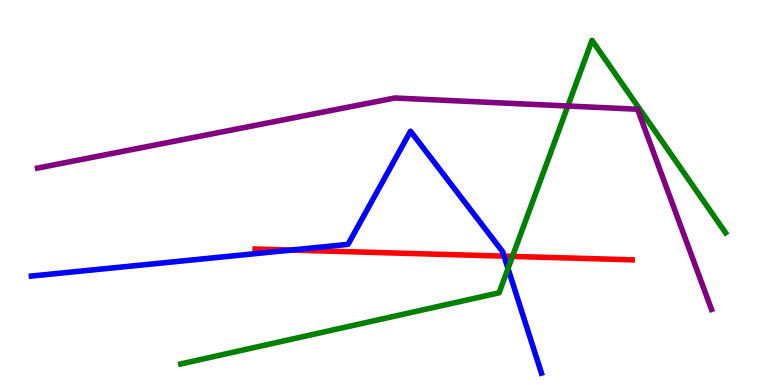[{'lines': ['blue', 'red'], 'intersections': [{'x': 3.76, 'y': 3.51}, {'x': 6.5, 'y': 3.35}]}, {'lines': ['green', 'red'], 'intersections': [{'x': 6.61, 'y': 3.34}]}, {'lines': ['purple', 'red'], 'intersections': []}, {'lines': ['blue', 'green'], 'intersections': [{'x': 6.56, 'y': 3.02}]}, {'lines': ['blue', 'purple'], 'intersections': []}, {'lines': ['green', 'purple'], 'intersections': [{'x': 7.33, 'y': 7.25}]}]